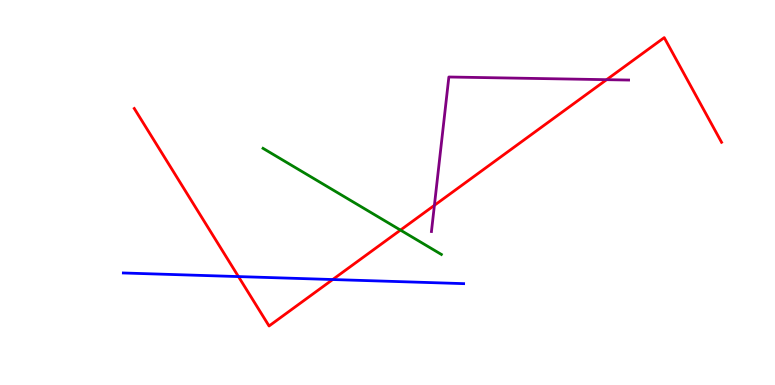[{'lines': ['blue', 'red'], 'intersections': [{'x': 3.08, 'y': 2.82}, {'x': 4.29, 'y': 2.74}]}, {'lines': ['green', 'red'], 'intersections': [{'x': 5.17, 'y': 4.02}]}, {'lines': ['purple', 'red'], 'intersections': [{'x': 5.61, 'y': 4.67}, {'x': 7.83, 'y': 7.93}]}, {'lines': ['blue', 'green'], 'intersections': []}, {'lines': ['blue', 'purple'], 'intersections': []}, {'lines': ['green', 'purple'], 'intersections': []}]